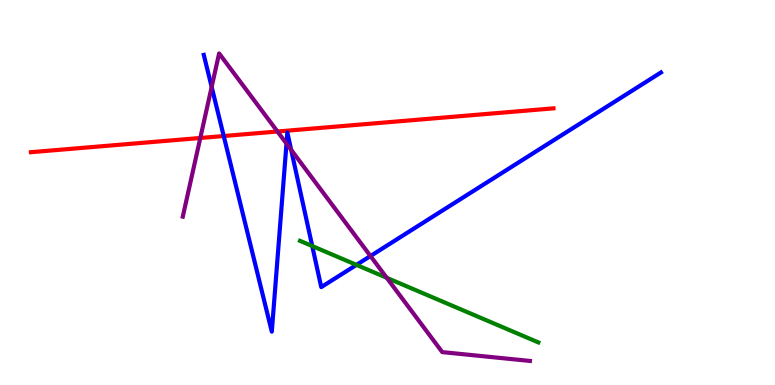[{'lines': ['blue', 'red'], 'intersections': [{'x': 2.89, 'y': 6.47}]}, {'lines': ['green', 'red'], 'intersections': []}, {'lines': ['purple', 'red'], 'intersections': [{'x': 2.58, 'y': 6.42}, {'x': 3.58, 'y': 6.58}]}, {'lines': ['blue', 'green'], 'intersections': [{'x': 4.03, 'y': 3.61}, {'x': 4.6, 'y': 3.12}]}, {'lines': ['blue', 'purple'], 'intersections': [{'x': 2.73, 'y': 7.74}, {'x': 3.7, 'y': 6.27}, {'x': 3.76, 'y': 6.11}, {'x': 4.78, 'y': 3.35}]}, {'lines': ['green', 'purple'], 'intersections': [{'x': 4.99, 'y': 2.78}]}]